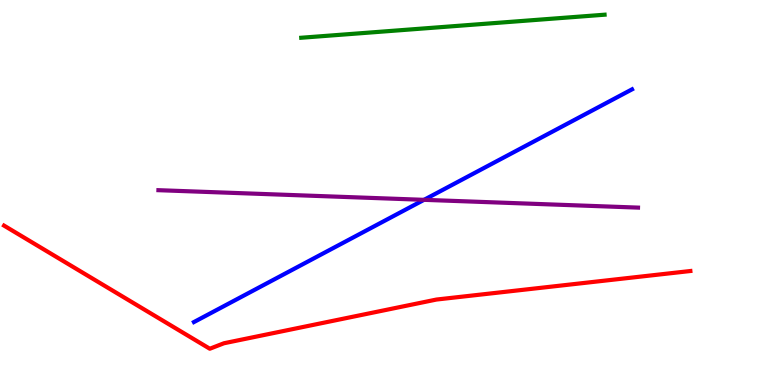[{'lines': ['blue', 'red'], 'intersections': []}, {'lines': ['green', 'red'], 'intersections': []}, {'lines': ['purple', 'red'], 'intersections': []}, {'lines': ['blue', 'green'], 'intersections': []}, {'lines': ['blue', 'purple'], 'intersections': [{'x': 5.47, 'y': 4.81}]}, {'lines': ['green', 'purple'], 'intersections': []}]